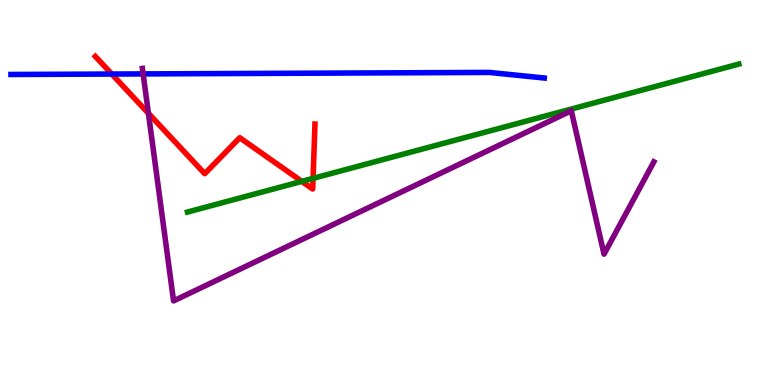[{'lines': ['blue', 'red'], 'intersections': [{'x': 1.44, 'y': 8.08}]}, {'lines': ['green', 'red'], 'intersections': [{'x': 3.89, 'y': 5.29}, {'x': 4.04, 'y': 5.37}]}, {'lines': ['purple', 'red'], 'intersections': [{'x': 1.92, 'y': 7.06}]}, {'lines': ['blue', 'green'], 'intersections': []}, {'lines': ['blue', 'purple'], 'intersections': [{'x': 1.85, 'y': 8.08}]}, {'lines': ['green', 'purple'], 'intersections': []}]